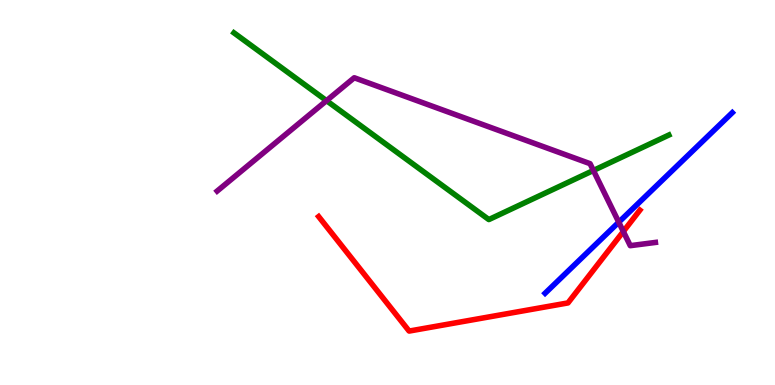[{'lines': ['blue', 'red'], 'intersections': []}, {'lines': ['green', 'red'], 'intersections': []}, {'lines': ['purple', 'red'], 'intersections': [{'x': 8.04, 'y': 3.99}]}, {'lines': ['blue', 'green'], 'intersections': []}, {'lines': ['blue', 'purple'], 'intersections': [{'x': 7.98, 'y': 4.23}]}, {'lines': ['green', 'purple'], 'intersections': [{'x': 4.21, 'y': 7.39}, {'x': 7.66, 'y': 5.57}]}]